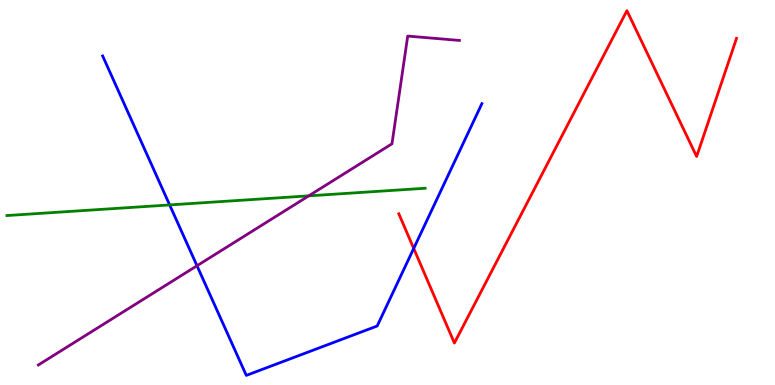[{'lines': ['blue', 'red'], 'intersections': [{'x': 5.34, 'y': 3.55}]}, {'lines': ['green', 'red'], 'intersections': []}, {'lines': ['purple', 'red'], 'intersections': []}, {'lines': ['blue', 'green'], 'intersections': [{'x': 2.19, 'y': 4.68}]}, {'lines': ['blue', 'purple'], 'intersections': [{'x': 2.54, 'y': 3.1}]}, {'lines': ['green', 'purple'], 'intersections': [{'x': 3.98, 'y': 4.91}]}]